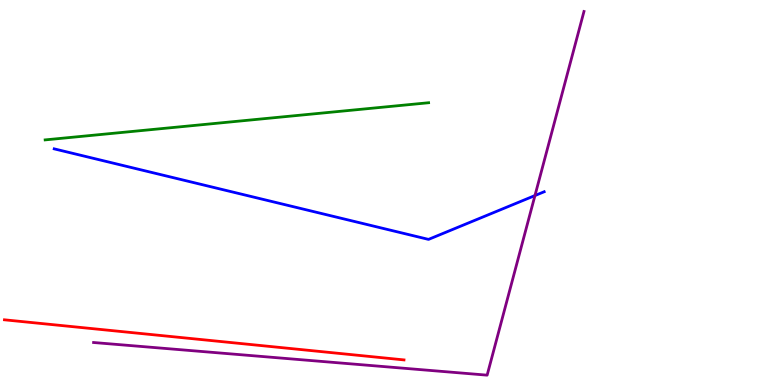[{'lines': ['blue', 'red'], 'intersections': []}, {'lines': ['green', 'red'], 'intersections': []}, {'lines': ['purple', 'red'], 'intersections': []}, {'lines': ['blue', 'green'], 'intersections': []}, {'lines': ['blue', 'purple'], 'intersections': [{'x': 6.9, 'y': 4.92}]}, {'lines': ['green', 'purple'], 'intersections': []}]